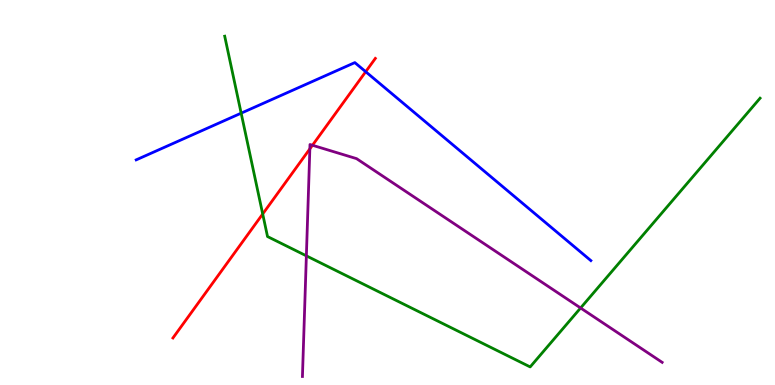[{'lines': ['blue', 'red'], 'intersections': [{'x': 4.72, 'y': 8.14}]}, {'lines': ['green', 'red'], 'intersections': [{'x': 3.39, 'y': 4.44}]}, {'lines': ['purple', 'red'], 'intersections': [{'x': 4.0, 'y': 6.13}, {'x': 4.03, 'y': 6.23}]}, {'lines': ['blue', 'green'], 'intersections': [{'x': 3.11, 'y': 7.06}]}, {'lines': ['blue', 'purple'], 'intersections': []}, {'lines': ['green', 'purple'], 'intersections': [{'x': 3.95, 'y': 3.35}, {'x': 7.49, 'y': 2.0}]}]